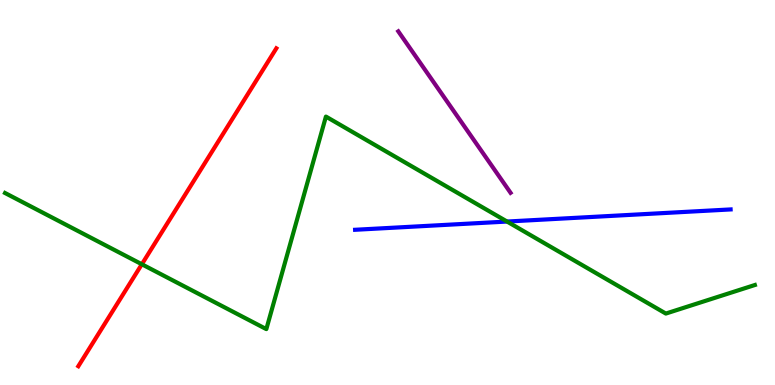[{'lines': ['blue', 'red'], 'intersections': []}, {'lines': ['green', 'red'], 'intersections': [{'x': 1.83, 'y': 3.14}]}, {'lines': ['purple', 'red'], 'intersections': []}, {'lines': ['blue', 'green'], 'intersections': [{'x': 6.54, 'y': 4.25}]}, {'lines': ['blue', 'purple'], 'intersections': []}, {'lines': ['green', 'purple'], 'intersections': []}]